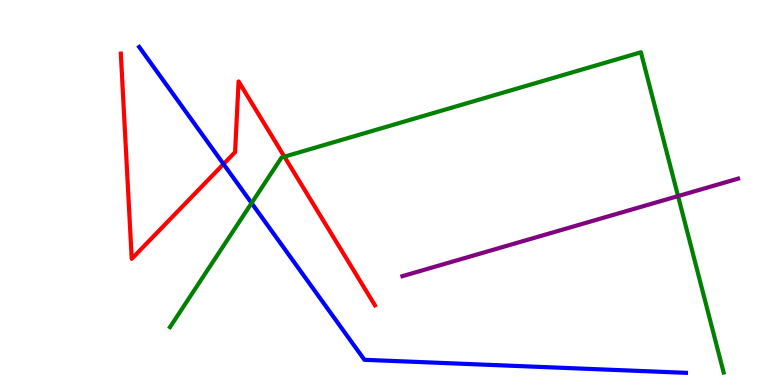[{'lines': ['blue', 'red'], 'intersections': [{'x': 2.88, 'y': 5.74}]}, {'lines': ['green', 'red'], 'intersections': [{'x': 3.67, 'y': 5.93}]}, {'lines': ['purple', 'red'], 'intersections': []}, {'lines': ['blue', 'green'], 'intersections': [{'x': 3.25, 'y': 4.72}]}, {'lines': ['blue', 'purple'], 'intersections': []}, {'lines': ['green', 'purple'], 'intersections': [{'x': 8.75, 'y': 4.91}]}]